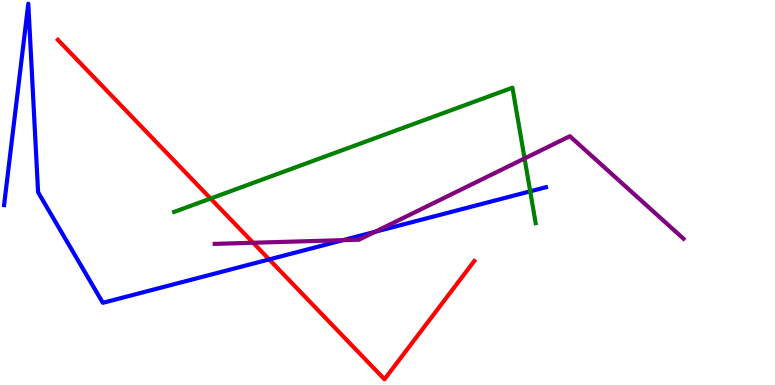[{'lines': ['blue', 'red'], 'intersections': [{'x': 3.47, 'y': 3.26}]}, {'lines': ['green', 'red'], 'intersections': [{'x': 2.72, 'y': 4.84}]}, {'lines': ['purple', 'red'], 'intersections': [{'x': 3.27, 'y': 3.69}]}, {'lines': ['blue', 'green'], 'intersections': [{'x': 6.84, 'y': 5.03}]}, {'lines': ['blue', 'purple'], 'intersections': [{'x': 4.43, 'y': 3.76}, {'x': 4.84, 'y': 3.98}]}, {'lines': ['green', 'purple'], 'intersections': [{'x': 6.77, 'y': 5.88}]}]